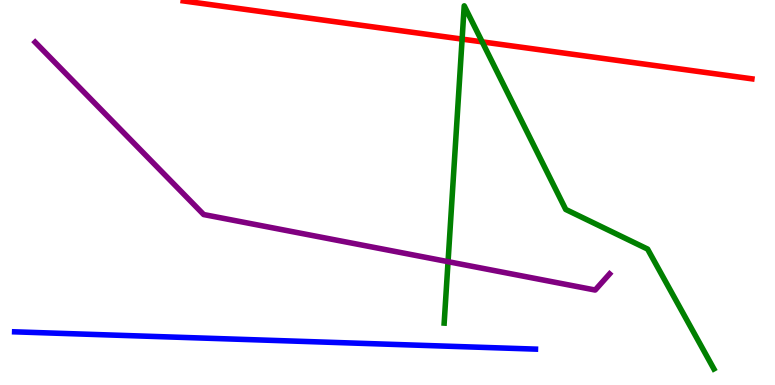[{'lines': ['blue', 'red'], 'intersections': []}, {'lines': ['green', 'red'], 'intersections': [{'x': 5.96, 'y': 8.98}, {'x': 6.22, 'y': 8.91}]}, {'lines': ['purple', 'red'], 'intersections': []}, {'lines': ['blue', 'green'], 'intersections': []}, {'lines': ['blue', 'purple'], 'intersections': []}, {'lines': ['green', 'purple'], 'intersections': [{'x': 5.78, 'y': 3.2}]}]